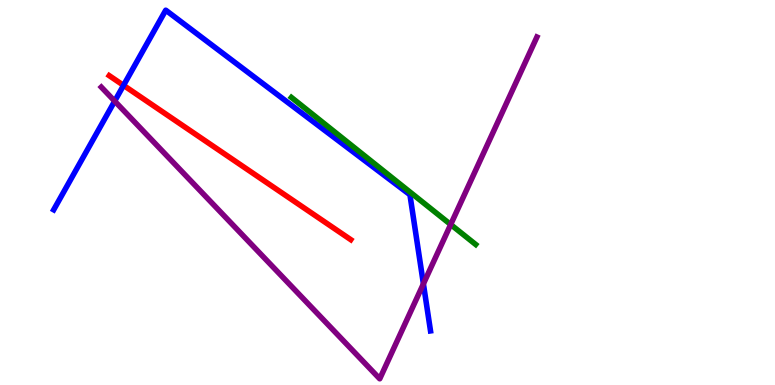[{'lines': ['blue', 'red'], 'intersections': [{'x': 1.59, 'y': 7.78}]}, {'lines': ['green', 'red'], 'intersections': []}, {'lines': ['purple', 'red'], 'intersections': []}, {'lines': ['blue', 'green'], 'intersections': []}, {'lines': ['blue', 'purple'], 'intersections': [{'x': 1.48, 'y': 7.37}, {'x': 5.46, 'y': 2.63}]}, {'lines': ['green', 'purple'], 'intersections': [{'x': 5.82, 'y': 4.17}]}]